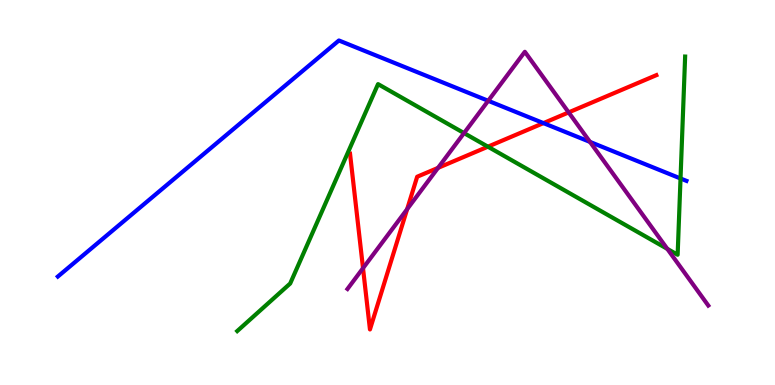[{'lines': ['blue', 'red'], 'intersections': [{'x': 7.01, 'y': 6.8}]}, {'lines': ['green', 'red'], 'intersections': [{'x': 6.3, 'y': 6.19}]}, {'lines': ['purple', 'red'], 'intersections': [{'x': 4.68, 'y': 3.03}, {'x': 5.25, 'y': 4.57}, {'x': 5.65, 'y': 5.64}, {'x': 7.34, 'y': 7.08}]}, {'lines': ['blue', 'green'], 'intersections': [{'x': 8.78, 'y': 5.36}]}, {'lines': ['blue', 'purple'], 'intersections': [{'x': 6.3, 'y': 7.38}, {'x': 7.61, 'y': 6.31}]}, {'lines': ['green', 'purple'], 'intersections': [{'x': 5.99, 'y': 6.54}, {'x': 8.61, 'y': 3.54}]}]